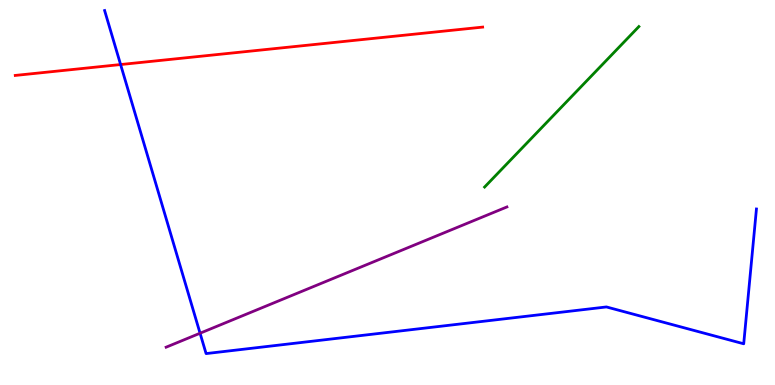[{'lines': ['blue', 'red'], 'intersections': [{'x': 1.56, 'y': 8.32}]}, {'lines': ['green', 'red'], 'intersections': []}, {'lines': ['purple', 'red'], 'intersections': []}, {'lines': ['blue', 'green'], 'intersections': []}, {'lines': ['blue', 'purple'], 'intersections': [{'x': 2.58, 'y': 1.34}]}, {'lines': ['green', 'purple'], 'intersections': []}]